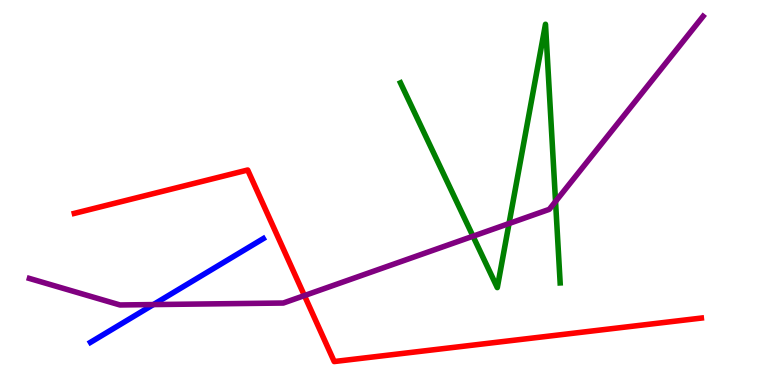[{'lines': ['blue', 'red'], 'intersections': []}, {'lines': ['green', 'red'], 'intersections': []}, {'lines': ['purple', 'red'], 'intersections': [{'x': 3.93, 'y': 2.32}]}, {'lines': ['blue', 'green'], 'intersections': []}, {'lines': ['blue', 'purple'], 'intersections': [{'x': 1.98, 'y': 2.09}]}, {'lines': ['green', 'purple'], 'intersections': [{'x': 6.1, 'y': 3.86}, {'x': 6.57, 'y': 4.19}, {'x': 7.17, 'y': 4.77}]}]